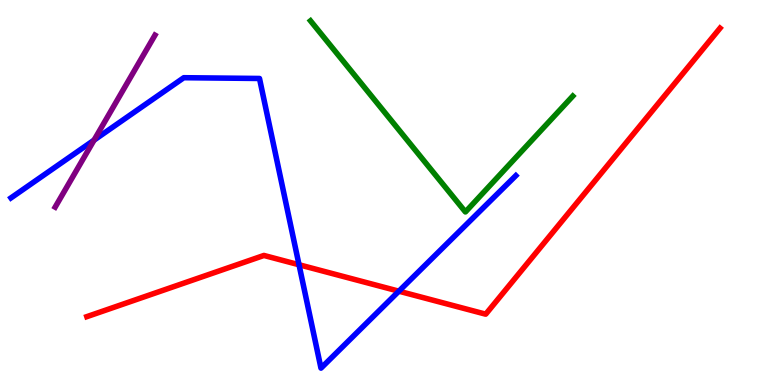[{'lines': ['blue', 'red'], 'intersections': [{'x': 3.86, 'y': 3.12}, {'x': 5.15, 'y': 2.44}]}, {'lines': ['green', 'red'], 'intersections': []}, {'lines': ['purple', 'red'], 'intersections': []}, {'lines': ['blue', 'green'], 'intersections': []}, {'lines': ['blue', 'purple'], 'intersections': [{'x': 1.21, 'y': 6.36}]}, {'lines': ['green', 'purple'], 'intersections': []}]